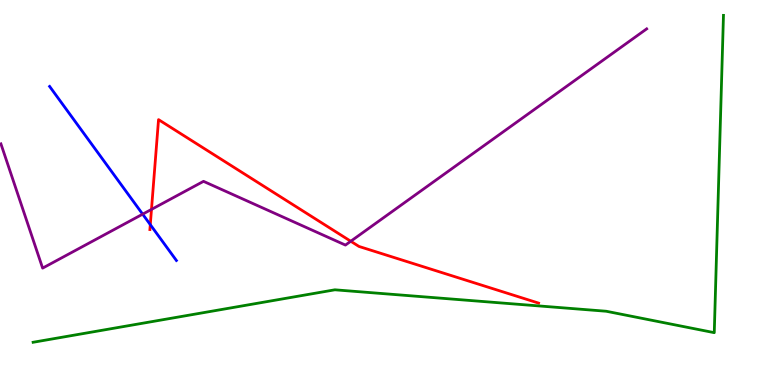[{'lines': ['blue', 'red'], 'intersections': [{'x': 1.94, 'y': 4.17}]}, {'lines': ['green', 'red'], 'intersections': []}, {'lines': ['purple', 'red'], 'intersections': [{'x': 1.95, 'y': 4.56}, {'x': 4.53, 'y': 3.73}]}, {'lines': ['blue', 'green'], 'intersections': []}, {'lines': ['blue', 'purple'], 'intersections': [{'x': 1.84, 'y': 4.44}]}, {'lines': ['green', 'purple'], 'intersections': []}]